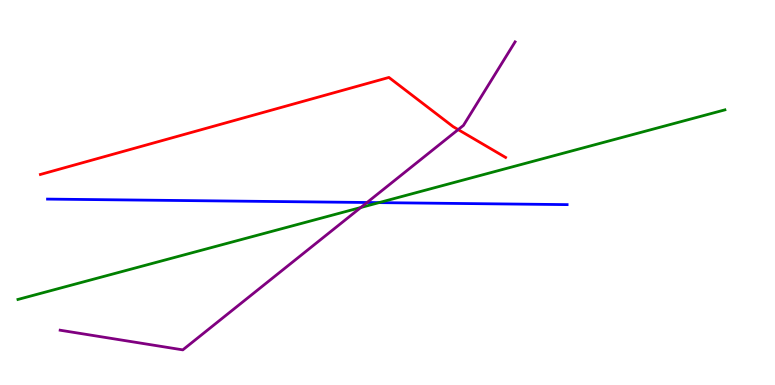[{'lines': ['blue', 'red'], 'intersections': []}, {'lines': ['green', 'red'], 'intersections': []}, {'lines': ['purple', 'red'], 'intersections': [{'x': 5.91, 'y': 6.63}]}, {'lines': ['blue', 'green'], 'intersections': [{'x': 4.89, 'y': 4.74}]}, {'lines': ['blue', 'purple'], 'intersections': [{'x': 4.74, 'y': 4.74}]}, {'lines': ['green', 'purple'], 'intersections': [{'x': 4.66, 'y': 4.61}]}]